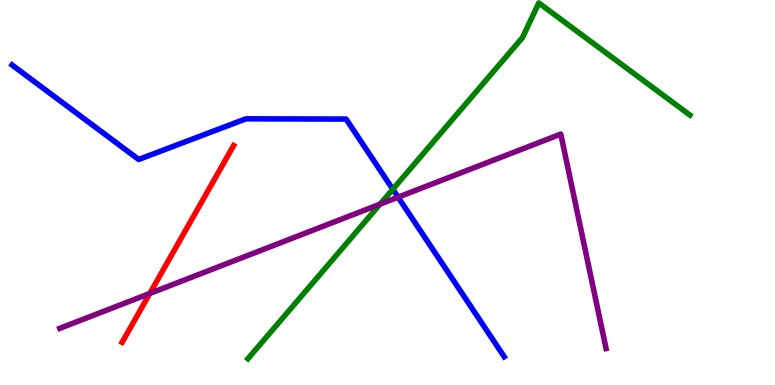[{'lines': ['blue', 'red'], 'intersections': []}, {'lines': ['green', 'red'], 'intersections': []}, {'lines': ['purple', 'red'], 'intersections': [{'x': 1.93, 'y': 2.38}]}, {'lines': ['blue', 'green'], 'intersections': [{'x': 5.07, 'y': 5.08}]}, {'lines': ['blue', 'purple'], 'intersections': [{'x': 5.14, 'y': 4.88}]}, {'lines': ['green', 'purple'], 'intersections': [{'x': 4.9, 'y': 4.7}]}]